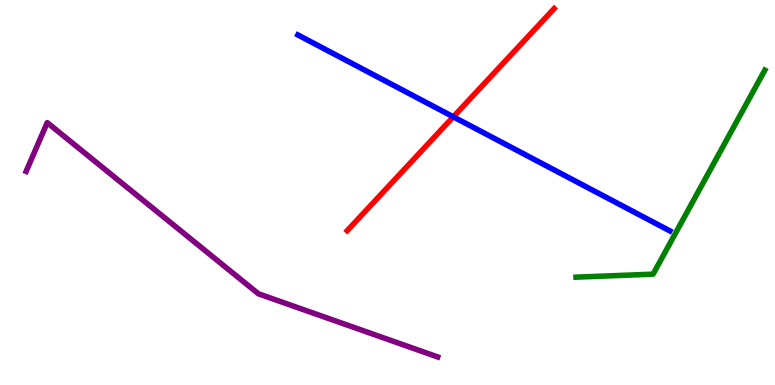[{'lines': ['blue', 'red'], 'intersections': [{'x': 5.85, 'y': 6.97}]}, {'lines': ['green', 'red'], 'intersections': []}, {'lines': ['purple', 'red'], 'intersections': []}, {'lines': ['blue', 'green'], 'intersections': []}, {'lines': ['blue', 'purple'], 'intersections': []}, {'lines': ['green', 'purple'], 'intersections': []}]